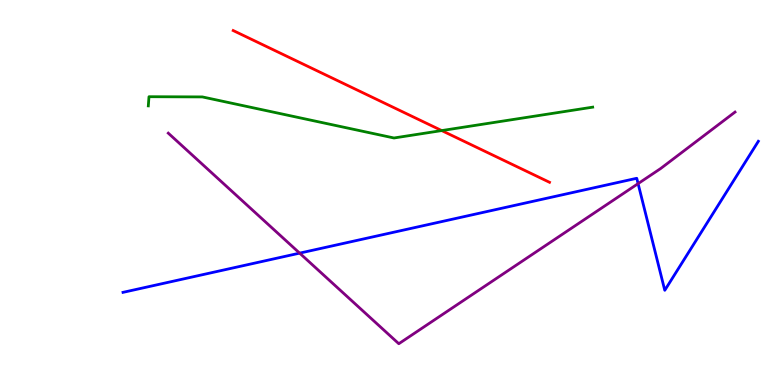[{'lines': ['blue', 'red'], 'intersections': []}, {'lines': ['green', 'red'], 'intersections': [{'x': 5.7, 'y': 6.61}]}, {'lines': ['purple', 'red'], 'intersections': []}, {'lines': ['blue', 'green'], 'intersections': []}, {'lines': ['blue', 'purple'], 'intersections': [{'x': 3.87, 'y': 3.43}, {'x': 8.23, 'y': 5.23}]}, {'lines': ['green', 'purple'], 'intersections': []}]